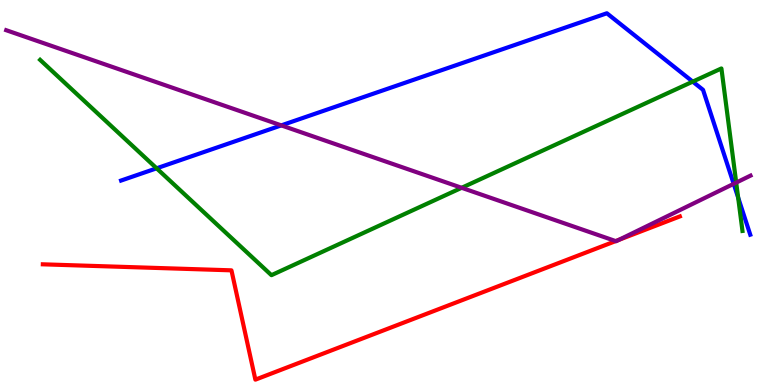[{'lines': ['blue', 'red'], 'intersections': []}, {'lines': ['green', 'red'], 'intersections': []}, {'lines': ['purple', 'red'], 'intersections': [{'x': 7.94, 'y': 3.74}, {'x': 7.98, 'y': 3.77}]}, {'lines': ['blue', 'green'], 'intersections': [{'x': 2.02, 'y': 5.63}, {'x': 8.94, 'y': 7.88}, {'x': 9.52, 'y': 4.87}]}, {'lines': ['blue', 'purple'], 'intersections': [{'x': 3.63, 'y': 6.74}, {'x': 9.47, 'y': 5.22}]}, {'lines': ['green', 'purple'], 'intersections': [{'x': 5.96, 'y': 5.12}, {'x': 9.5, 'y': 5.26}]}]